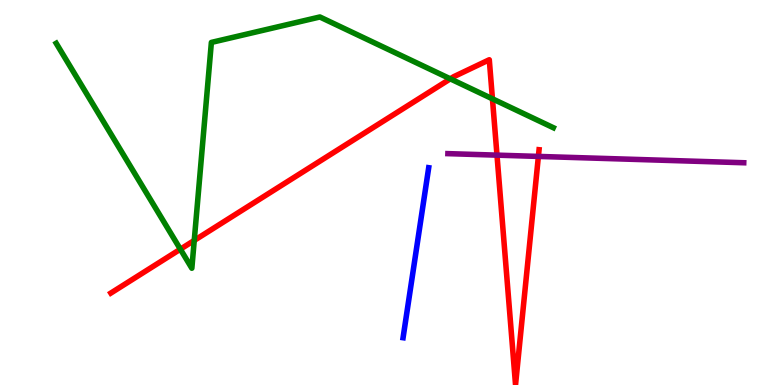[{'lines': ['blue', 'red'], 'intersections': []}, {'lines': ['green', 'red'], 'intersections': [{'x': 2.33, 'y': 3.53}, {'x': 2.51, 'y': 3.75}, {'x': 5.81, 'y': 7.95}, {'x': 6.35, 'y': 7.43}]}, {'lines': ['purple', 'red'], 'intersections': [{'x': 6.41, 'y': 5.97}, {'x': 6.95, 'y': 5.94}]}, {'lines': ['blue', 'green'], 'intersections': []}, {'lines': ['blue', 'purple'], 'intersections': []}, {'lines': ['green', 'purple'], 'intersections': []}]